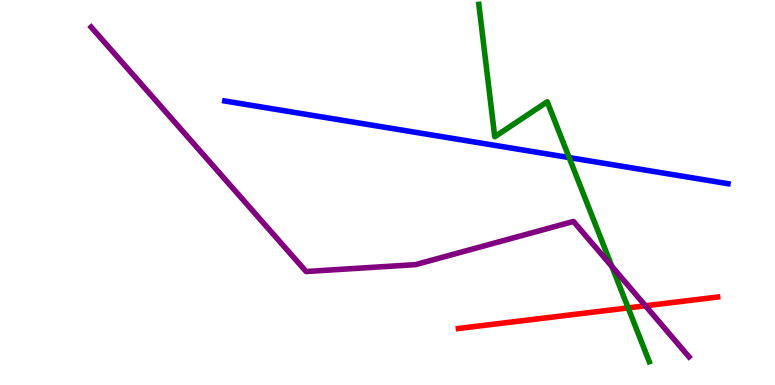[{'lines': ['blue', 'red'], 'intersections': []}, {'lines': ['green', 'red'], 'intersections': [{'x': 8.11, 'y': 2.0}]}, {'lines': ['purple', 'red'], 'intersections': [{'x': 8.33, 'y': 2.06}]}, {'lines': ['blue', 'green'], 'intersections': [{'x': 7.34, 'y': 5.91}]}, {'lines': ['blue', 'purple'], 'intersections': []}, {'lines': ['green', 'purple'], 'intersections': [{'x': 7.9, 'y': 3.08}]}]